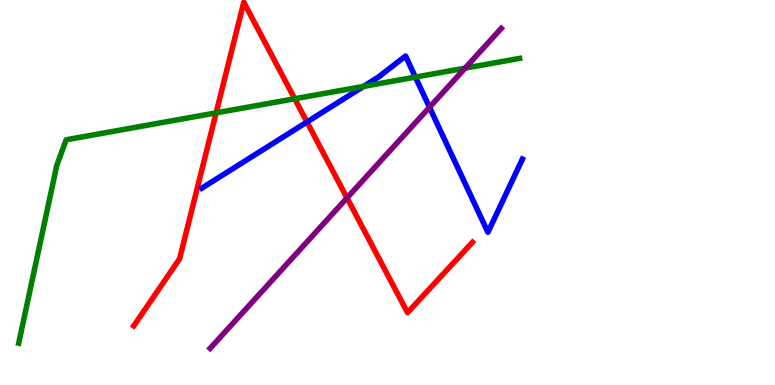[{'lines': ['blue', 'red'], 'intersections': [{'x': 3.96, 'y': 6.83}]}, {'lines': ['green', 'red'], 'intersections': [{'x': 2.79, 'y': 7.07}, {'x': 3.8, 'y': 7.43}]}, {'lines': ['purple', 'red'], 'intersections': [{'x': 4.48, 'y': 4.86}]}, {'lines': ['blue', 'green'], 'intersections': [{'x': 4.69, 'y': 7.76}, {'x': 5.36, 'y': 8.0}]}, {'lines': ['blue', 'purple'], 'intersections': [{'x': 5.54, 'y': 7.21}]}, {'lines': ['green', 'purple'], 'intersections': [{'x': 6.0, 'y': 8.23}]}]